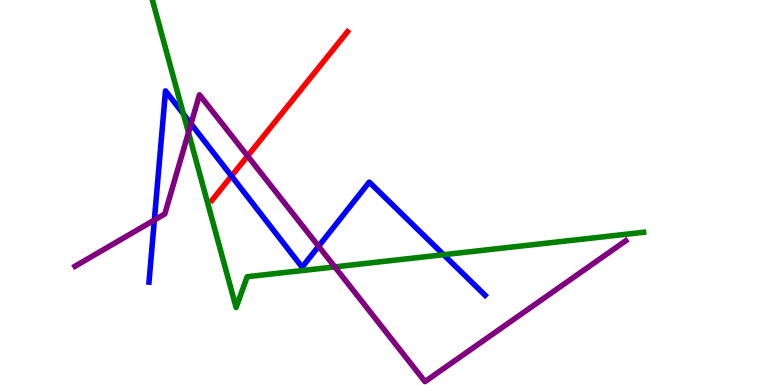[{'lines': ['blue', 'red'], 'intersections': [{'x': 2.99, 'y': 5.43}]}, {'lines': ['green', 'red'], 'intersections': []}, {'lines': ['purple', 'red'], 'intersections': [{'x': 3.19, 'y': 5.95}]}, {'lines': ['blue', 'green'], 'intersections': [{'x': 2.37, 'y': 7.04}, {'x': 5.72, 'y': 3.38}]}, {'lines': ['blue', 'purple'], 'intersections': [{'x': 1.99, 'y': 4.28}, {'x': 2.46, 'y': 6.78}, {'x': 4.11, 'y': 3.6}]}, {'lines': ['green', 'purple'], 'intersections': [{'x': 2.43, 'y': 6.56}, {'x': 4.32, 'y': 3.07}]}]